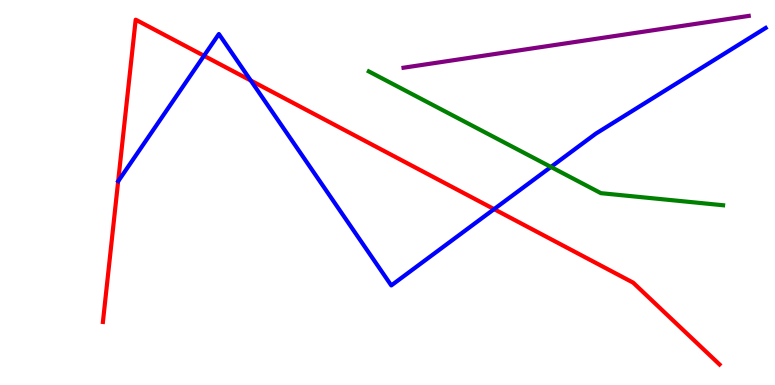[{'lines': ['blue', 'red'], 'intersections': [{'x': 2.63, 'y': 8.55}, {'x': 3.24, 'y': 7.91}, {'x': 6.38, 'y': 4.57}]}, {'lines': ['green', 'red'], 'intersections': []}, {'lines': ['purple', 'red'], 'intersections': []}, {'lines': ['blue', 'green'], 'intersections': [{'x': 7.11, 'y': 5.66}]}, {'lines': ['blue', 'purple'], 'intersections': []}, {'lines': ['green', 'purple'], 'intersections': []}]